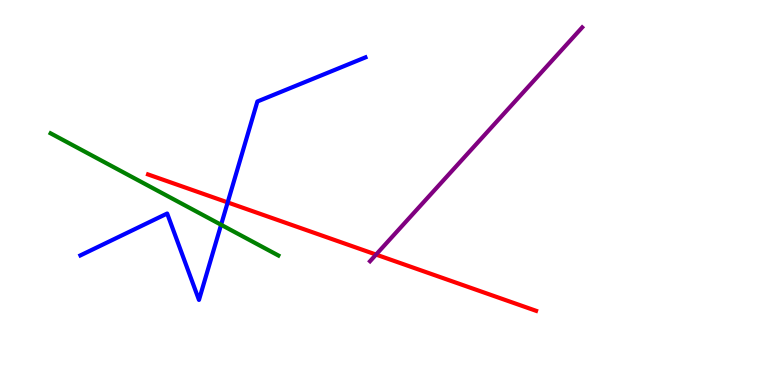[{'lines': ['blue', 'red'], 'intersections': [{'x': 2.94, 'y': 4.74}]}, {'lines': ['green', 'red'], 'intersections': []}, {'lines': ['purple', 'red'], 'intersections': [{'x': 4.85, 'y': 3.39}]}, {'lines': ['blue', 'green'], 'intersections': [{'x': 2.85, 'y': 4.16}]}, {'lines': ['blue', 'purple'], 'intersections': []}, {'lines': ['green', 'purple'], 'intersections': []}]